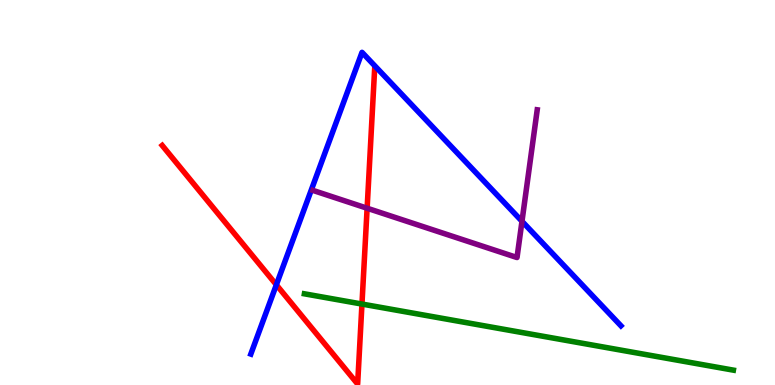[{'lines': ['blue', 'red'], 'intersections': [{'x': 3.57, 'y': 2.6}]}, {'lines': ['green', 'red'], 'intersections': [{'x': 4.67, 'y': 2.1}]}, {'lines': ['purple', 'red'], 'intersections': [{'x': 4.74, 'y': 4.59}]}, {'lines': ['blue', 'green'], 'intersections': []}, {'lines': ['blue', 'purple'], 'intersections': [{'x': 6.74, 'y': 4.25}]}, {'lines': ['green', 'purple'], 'intersections': []}]